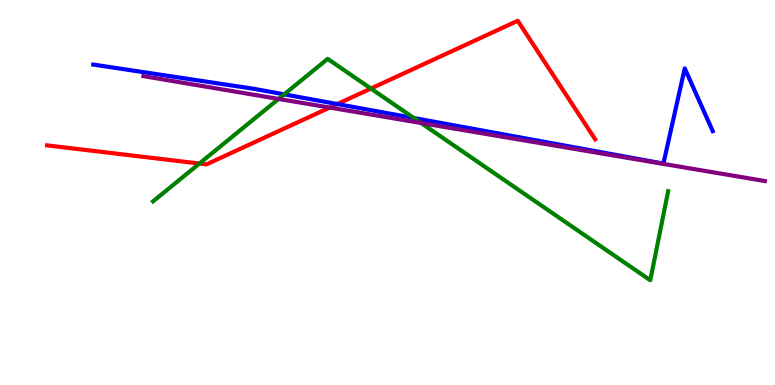[{'lines': ['blue', 'red'], 'intersections': [{'x': 4.35, 'y': 7.3}]}, {'lines': ['green', 'red'], 'intersections': [{'x': 2.57, 'y': 5.75}, {'x': 4.79, 'y': 7.7}]}, {'lines': ['purple', 'red'], 'intersections': [{'x': 4.25, 'y': 7.21}]}, {'lines': ['blue', 'green'], 'intersections': [{'x': 3.67, 'y': 7.55}, {'x': 5.34, 'y': 6.93}]}, {'lines': ['blue', 'purple'], 'intersections': []}, {'lines': ['green', 'purple'], 'intersections': [{'x': 3.59, 'y': 7.43}, {'x': 5.43, 'y': 6.81}]}]